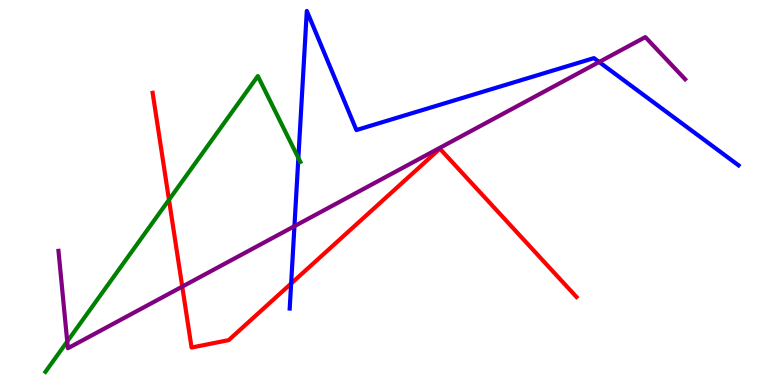[{'lines': ['blue', 'red'], 'intersections': [{'x': 3.76, 'y': 2.64}]}, {'lines': ['green', 'red'], 'intersections': [{'x': 2.18, 'y': 4.81}]}, {'lines': ['purple', 'red'], 'intersections': [{'x': 2.35, 'y': 2.56}]}, {'lines': ['blue', 'green'], 'intersections': [{'x': 3.85, 'y': 5.9}]}, {'lines': ['blue', 'purple'], 'intersections': [{'x': 3.8, 'y': 4.13}, {'x': 7.73, 'y': 8.39}]}, {'lines': ['green', 'purple'], 'intersections': [{'x': 0.867, 'y': 1.13}]}]